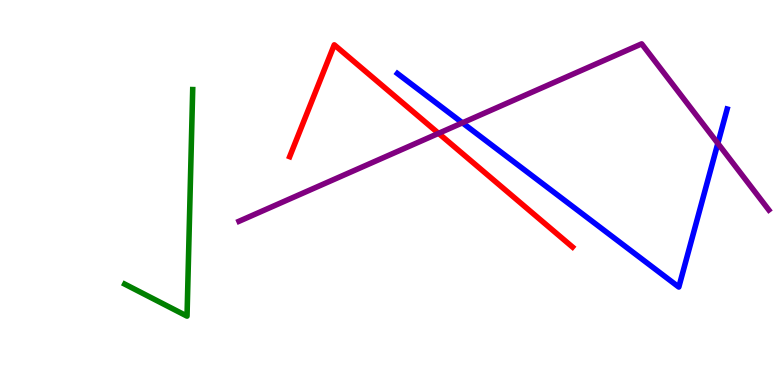[{'lines': ['blue', 'red'], 'intersections': []}, {'lines': ['green', 'red'], 'intersections': []}, {'lines': ['purple', 'red'], 'intersections': [{'x': 5.66, 'y': 6.54}]}, {'lines': ['blue', 'green'], 'intersections': []}, {'lines': ['blue', 'purple'], 'intersections': [{'x': 5.97, 'y': 6.81}, {'x': 9.26, 'y': 6.28}]}, {'lines': ['green', 'purple'], 'intersections': []}]